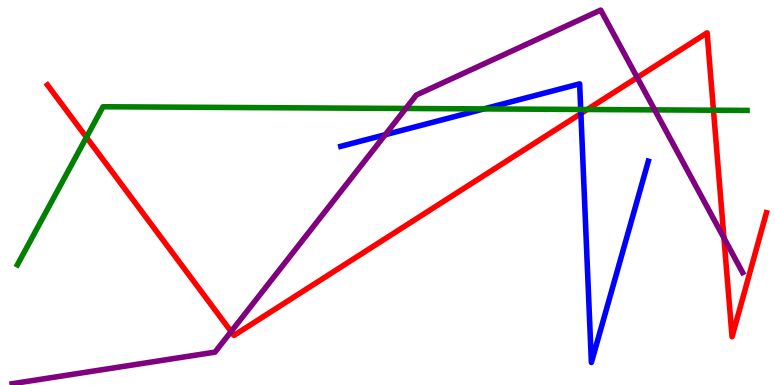[{'lines': ['blue', 'red'], 'intersections': [{'x': 7.5, 'y': 7.05}]}, {'lines': ['green', 'red'], 'intersections': [{'x': 1.12, 'y': 6.43}, {'x': 7.58, 'y': 7.16}, {'x': 9.21, 'y': 7.14}]}, {'lines': ['purple', 'red'], 'intersections': [{'x': 2.98, 'y': 1.39}, {'x': 8.22, 'y': 7.99}, {'x': 9.34, 'y': 3.82}]}, {'lines': ['blue', 'green'], 'intersections': [{'x': 6.24, 'y': 7.17}, {'x': 7.49, 'y': 7.16}]}, {'lines': ['blue', 'purple'], 'intersections': [{'x': 4.97, 'y': 6.5}]}, {'lines': ['green', 'purple'], 'intersections': [{'x': 5.24, 'y': 7.18}, {'x': 8.45, 'y': 7.15}]}]